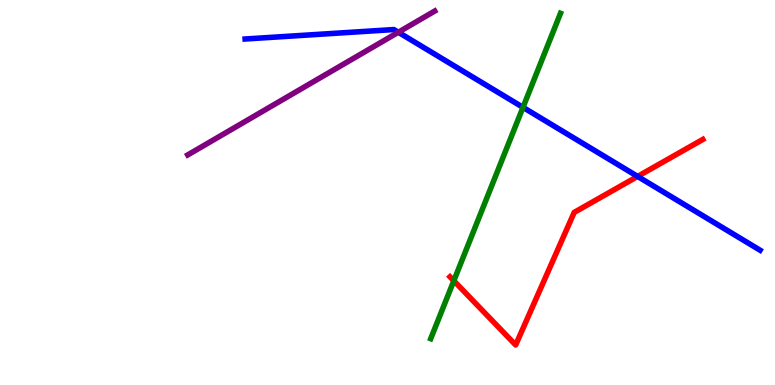[{'lines': ['blue', 'red'], 'intersections': [{'x': 8.23, 'y': 5.42}]}, {'lines': ['green', 'red'], 'intersections': [{'x': 5.86, 'y': 2.71}]}, {'lines': ['purple', 'red'], 'intersections': []}, {'lines': ['blue', 'green'], 'intersections': [{'x': 6.75, 'y': 7.21}]}, {'lines': ['blue', 'purple'], 'intersections': [{'x': 5.14, 'y': 9.16}]}, {'lines': ['green', 'purple'], 'intersections': []}]